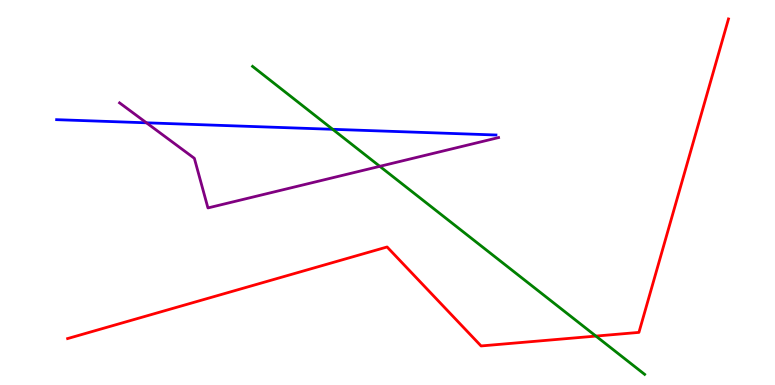[{'lines': ['blue', 'red'], 'intersections': []}, {'lines': ['green', 'red'], 'intersections': [{'x': 7.69, 'y': 1.27}]}, {'lines': ['purple', 'red'], 'intersections': []}, {'lines': ['blue', 'green'], 'intersections': [{'x': 4.29, 'y': 6.64}]}, {'lines': ['blue', 'purple'], 'intersections': [{'x': 1.89, 'y': 6.81}]}, {'lines': ['green', 'purple'], 'intersections': [{'x': 4.9, 'y': 5.68}]}]